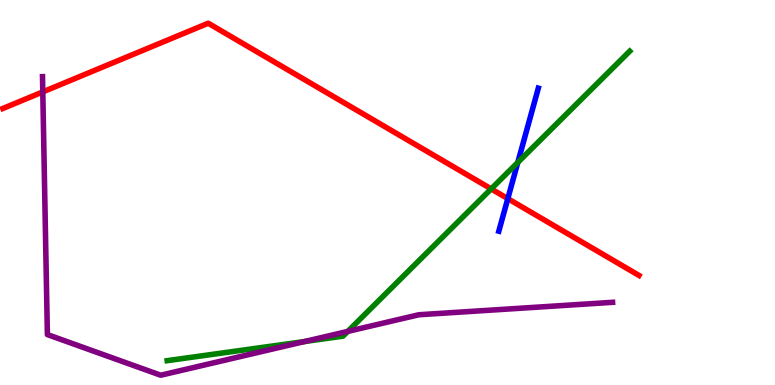[{'lines': ['blue', 'red'], 'intersections': [{'x': 6.55, 'y': 4.84}]}, {'lines': ['green', 'red'], 'intersections': [{'x': 6.34, 'y': 5.09}]}, {'lines': ['purple', 'red'], 'intersections': [{'x': 0.552, 'y': 7.61}]}, {'lines': ['blue', 'green'], 'intersections': [{'x': 6.68, 'y': 5.78}]}, {'lines': ['blue', 'purple'], 'intersections': []}, {'lines': ['green', 'purple'], 'intersections': [{'x': 3.93, 'y': 1.13}, {'x': 4.49, 'y': 1.39}]}]